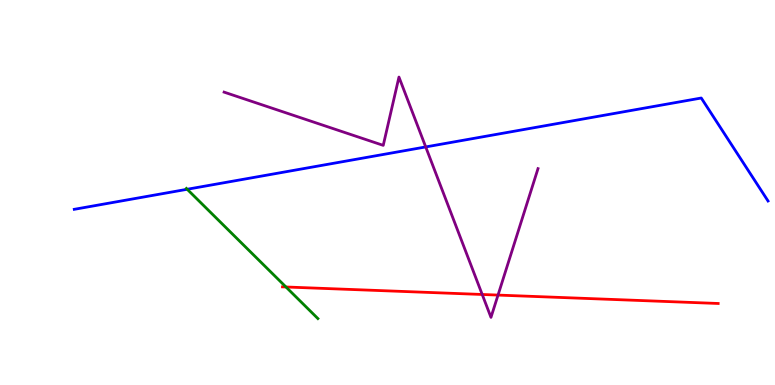[{'lines': ['blue', 'red'], 'intersections': []}, {'lines': ['green', 'red'], 'intersections': [{'x': 3.69, 'y': 2.55}]}, {'lines': ['purple', 'red'], 'intersections': [{'x': 6.22, 'y': 2.35}, {'x': 6.43, 'y': 2.34}]}, {'lines': ['blue', 'green'], 'intersections': [{'x': 2.42, 'y': 5.08}]}, {'lines': ['blue', 'purple'], 'intersections': [{'x': 5.49, 'y': 6.18}]}, {'lines': ['green', 'purple'], 'intersections': []}]